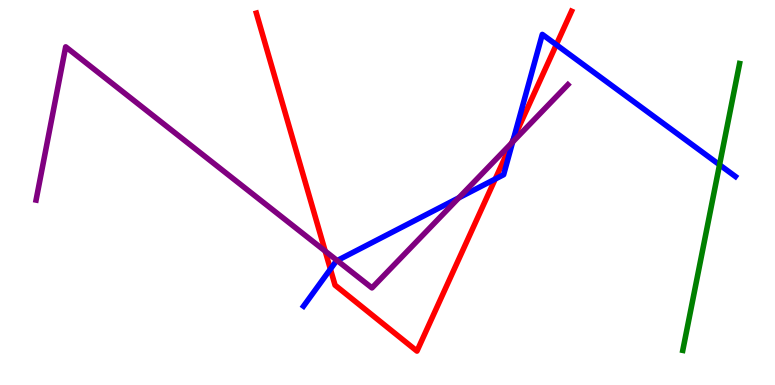[{'lines': ['blue', 'red'], 'intersections': [{'x': 4.26, 'y': 3.01}, {'x': 6.39, 'y': 5.35}, {'x': 6.63, 'y': 6.4}, {'x': 7.18, 'y': 8.84}]}, {'lines': ['green', 'red'], 'intersections': []}, {'lines': ['purple', 'red'], 'intersections': [{'x': 4.2, 'y': 3.48}, {'x': 6.6, 'y': 6.28}]}, {'lines': ['blue', 'green'], 'intersections': [{'x': 9.28, 'y': 5.72}]}, {'lines': ['blue', 'purple'], 'intersections': [{'x': 4.35, 'y': 3.23}, {'x': 5.92, 'y': 4.86}, {'x': 6.61, 'y': 6.31}]}, {'lines': ['green', 'purple'], 'intersections': []}]